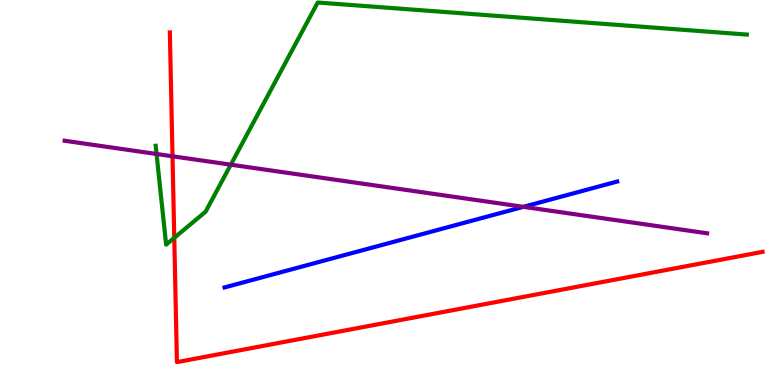[{'lines': ['blue', 'red'], 'intersections': []}, {'lines': ['green', 'red'], 'intersections': [{'x': 2.25, 'y': 3.82}]}, {'lines': ['purple', 'red'], 'intersections': [{'x': 2.23, 'y': 5.94}]}, {'lines': ['blue', 'green'], 'intersections': []}, {'lines': ['blue', 'purple'], 'intersections': [{'x': 6.75, 'y': 4.63}]}, {'lines': ['green', 'purple'], 'intersections': [{'x': 2.02, 'y': 6.0}, {'x': 2.98, 'y': 5.72}]}]